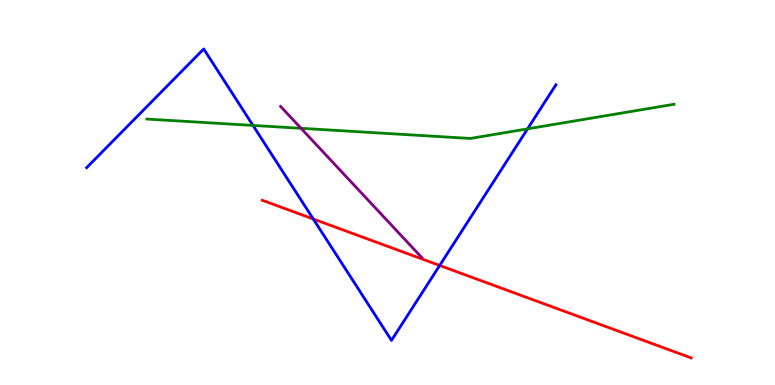[{'lines': ['blue', 'red'], 'intersections': [{'x': 4.04, 'y': 4.31}, {'x': 5.67, 'y': 3.1}]}, {'lines': ['green', 'red'], 'intersections': []}, {'lines': ['purple', 'red'], 'intersections': []}, {'lines': ['blue', 'green'], 'intersections': [{'x': 3.26, 'y': 6.74}, {'x': 6.81, 'y': 6.65}]}, {'lines': ['blue', 'purple'], 'intersections': []}, {'lines': ['green', 'purple'], 'intersections': [{'x': 3.88, 'y': 6.67}]}]